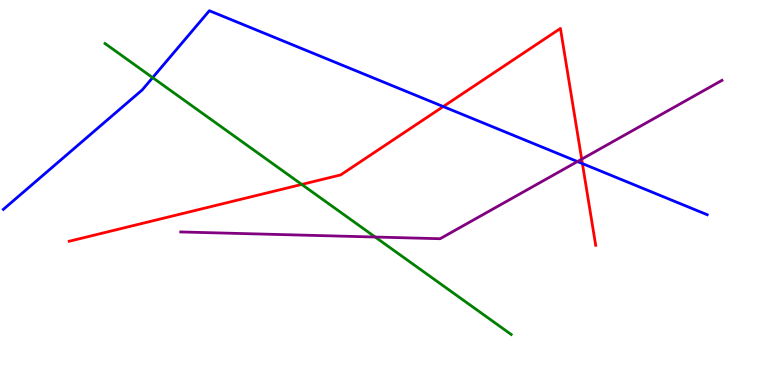[{'lines': ['blue', 'red'], 'intersections': [{'x': 5.72, 'y': 7.23}, {'x': 7.51, 'y': 5.75}]}, {'lines': ['green', 'red'], 'intersections': [{'x': 3.89, 'y': 5.21}]}, {'lines': ['purple', 'red'], 'intersections': [{'x': 7.51, 'y': 5.87}]}, {'lines': ['blue', 'green'], 'intersections': [{'x': 1.97, 'y': 7.98}]}, {'lines': ['blue', 'purple'], 'intersections': [{'x': 7.45, 'y': 5.8}]}, {'lines': ['green', 'purple'], 'intersections': [{'x': 4.84, 'y': 3.84}]}]